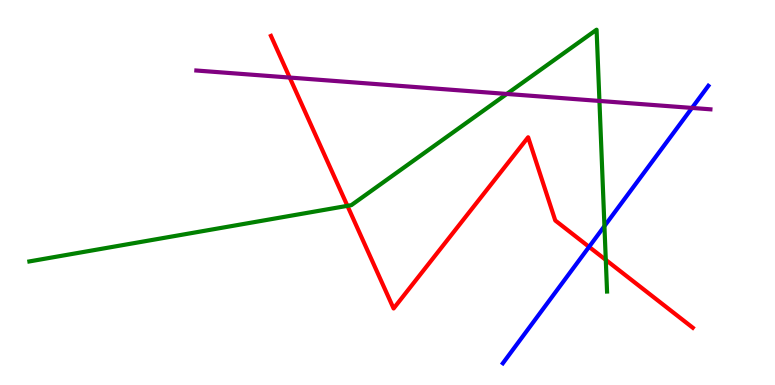[{'lines': ['blue', 'red'], 'intersections': [{'x': 7.6, 'y': 3.59}]}, {'lines': ['green', 'red'], 'intersections': [{'x': 4.48, 'y': 4.65}, {'x': 7.82, 'y': 3.25}]}, {'lines': ['purple', 'red'], 'intersections': [{'x': 3.74, 'y': 7.99}]}, {'lines': ['blue', 'green'], 'intersections': [{'x': 7.8, 'y': 4.13}]}, {'lines': ['blue', 'purple'], 'intersections': [{'x': 8.93, 'y': 7.2}]}, {'lines': ['green', 'purple'], 'intersections': [{'x': 6.54, 'y': 7.56}, {'x': 7.73, 'y': 7.38}]}]